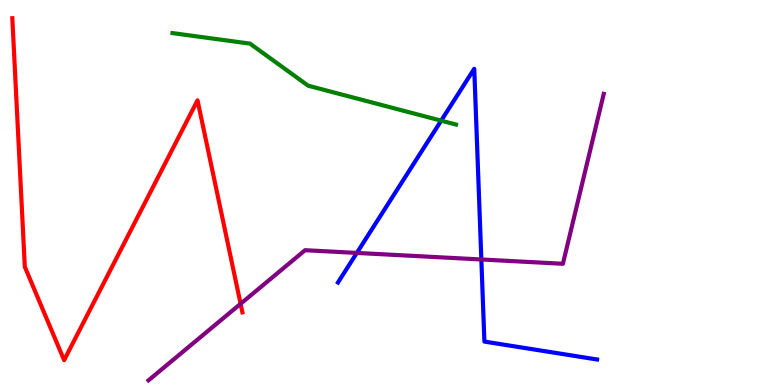[{'lines': ['blue', 'red'], 'intersections': []}, {'lines': ['green', 'red'], 'intersections': []}, {'lines': ['purple', 'red'], 'intersections': [{'x': 3.1, 'y': 2.11}]}, {'lines': ['blue', 'green'], 'intersections': [{'x': 5.69, 'y': 6.87}]}, {'lines': ['blue', 'purple'], 'intersections': [{'x': 4.6, 'y': 3.43}, {'x': 6.21, 'y': 3.26}]}, {'lines': ['green', 'purple'], 'intersections': []}]